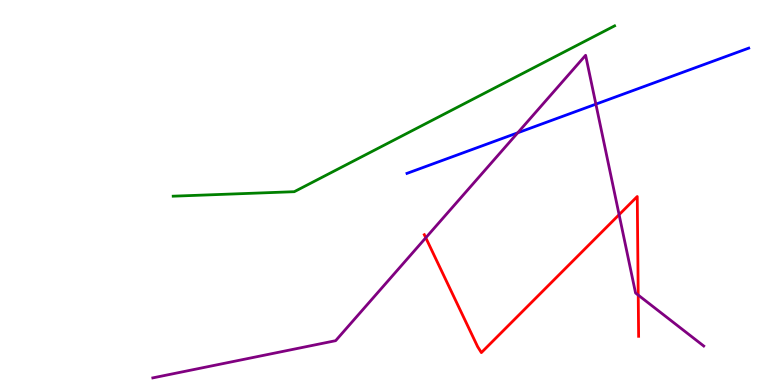[{'lines': ['blue', 'red'], 'intersections': []}, {'lines': ['green', 'red'], 'intersections': []}, {'lines': ['purple', 'red'], 'intersections': [{'x': 5.49, 'y': 3.82}, {'x': 7.99, 'y': 4.42}, {'x': 8.24, 'y': 2.34}]}, {'lines': ['blue', 'green'], 'intersections': []}, {'lines': ['blue', 'purple'], 'intersections': [{'x': 6.68, 'y': 6.55}, {'x': 7.69, 'y': 7.29}]}, {'lines': ['green', 'purple'], 'intersections': []}]